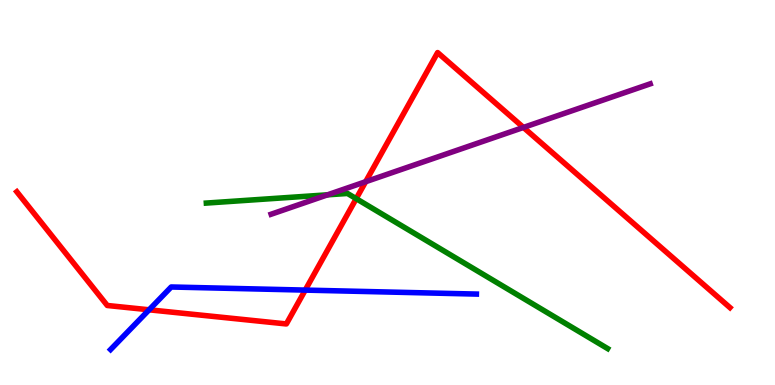[{'lines': ['blue', 'red'], 'intersections': [{'x': 1.92, 'y': 1.95}, {'x': 3.94, 'y': 2.46}]}, {'lines': ['green', 'red'], 'intersections': [{'x': 4.6, 'y': 4.84}]}, {'lines': ['purple', 'red'], 'intersections': [{'x': 4.72, 'y': 5.28}, {'x': 6.75, 'y': 6.69}]}, {'lines': ['blue', 'green'], 'intersections': []}, {'lines': ['blue', 'purple'], 'intersections': []}, {'lines': ['green', 'purple'], 'intersections': [{'x': 4.23, 'y': 4.94}]}]